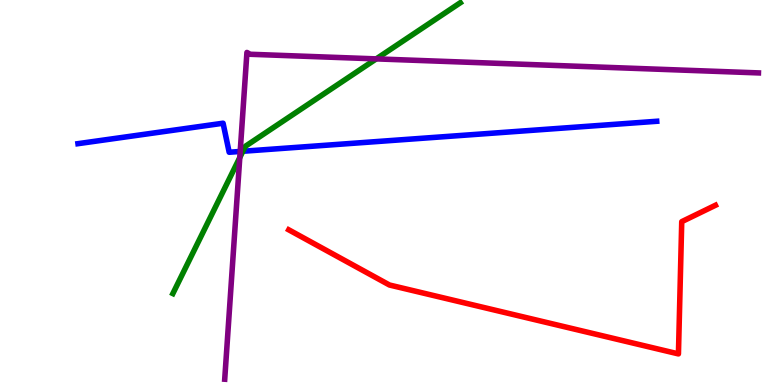[{'lines': ['blue', 'red'], 'intersections': []}, {'lines': ['green', 'red'], 'intersections': []}, {'lines': ['purple', 'red'], 'intersections': []}, {'lines': ['blue', 'green'], 'intersections': [{'x': 3.13, 'y': 6.07}]}, {'lines': ['blue', 'purple'], 'intersections': [{'x': 3.1, 'y': 6.07}]}, {'lines': ['green', 'purple'], 'intersections': [{'x': 3.09, 'y': 5.91}, {'x': 4.85, 'y': 8.47}]}]